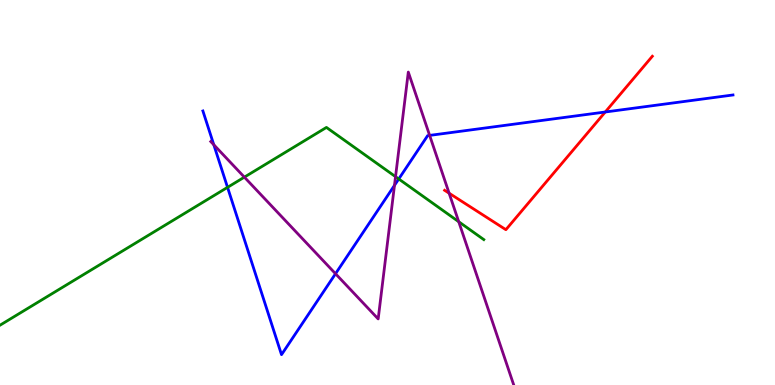[{'lines': ['blue', 'red'], 'intersections': [{'x': 7.81, 'y': 7.09}]}, {'lines': ['green', 'red'], 'intersections': []}, {'lines': ['purple', 'red'], 'intersections': [{'x': 5.8, 'y': 4.98}]}, {'lines': ['blue', 'green'], 'intersections': [{'x': 2.94, 'y': 5.13}, {'x': 5.15, 'y': 5.35}]}, {'lines': ['blue', 'purple'], 'intersections': [{'x': 2.76, 'y': 6.24}, {'x': 4.33, 'y': 2.89}, {'x': 5.09, 'y': 5.19}, {'x': 5.54, 'y': 6.48}]}, {'lines': ['green', 'purple'], 'intersections': [{'x': 3.15, 'y': 5.4}, {'x': 5.1, 'y': 5.41}, {'x': 5.92, 'y': 4.24}]}]